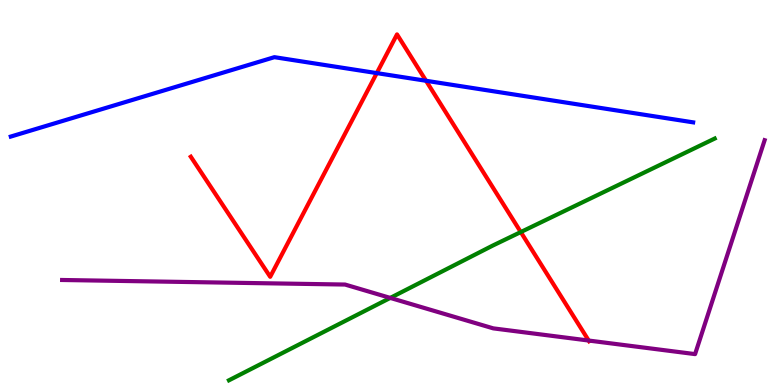[{'lines': ['blue', 'red'], 'intersections': [{'x': 4.86, 'y': 8.1}, {'x': 5.5, 'y': 7.9}]}, {'lines': ['green', 'red'], 'intersections': [{'x': 6.72, 'y': 3.97}]}, {'lines': ['purple', 'red'], 'intersections': [{'x': 7.6, 'y': 1.15}]}, {'lines': ['blue', 'green'], 'intersections': []}, {'lines': ['blue', 'purple'], 'intersections': []}, {'lines': ['green', 'purple'], 'intersections': [{'x': 5.04, 'y': 2.26}]}]